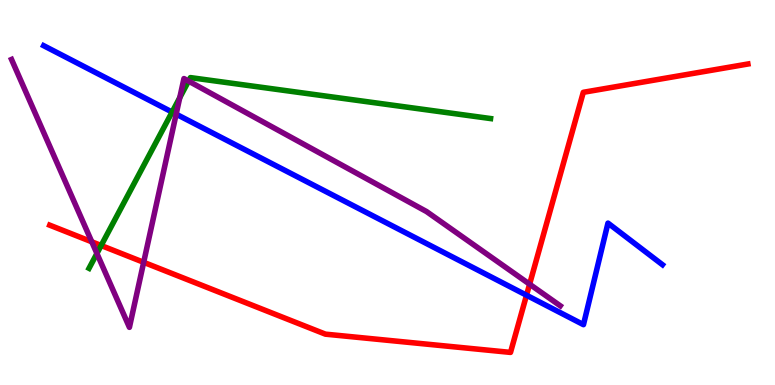[{'lines': ['blue', 'red'], 'intersections': [{'x': 6.79, 'y': 2.33}]}, {'lines': ['green', 'red'], 'intersections': [{'x': 1.31, 'y': 3.62}]}, {'lines': ['purple', 'red'], 'intersections': [{'x': 1.18, 'y': 3.72}, {'x': 1.85, 'y': 3.19}, {'x': 6.83, 'y': 2.62}]}, {'lines': ['blue', 'green'], 'intersections': [{'x': 2.22, 'y': 7.09}]}, {'lines': ['blue', 'purple'], 'intersections': [{'x': 2.27, 'y': 7.03}]}, {'lines': ['green', 'purple'], 'intersections': [{'x': 1.25, 'y': 3.42}, {'x': 2.32, 'y': 7.46}, {'x': 2.43, 'y': 7.89}]}]